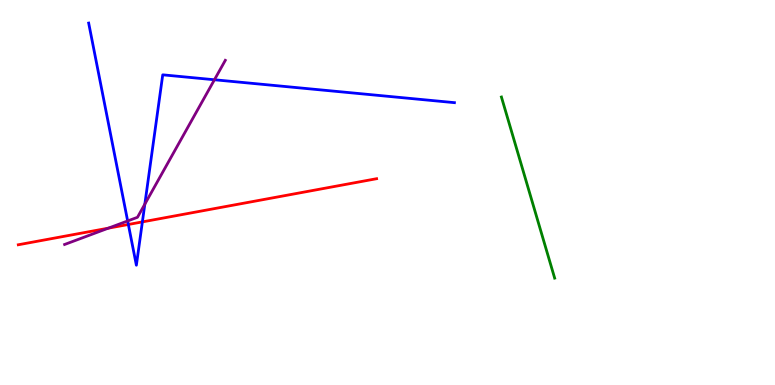[{'lines': ['blue', 'red'], 'intersections': [{'x': 1.66, 'y': 4.17}, {'x': 1.84, 'y': 4.24}]}, {'lines': ['green', 'red'], 'intersections': []}, {'lines': ['purple', 'red'], 'intersections': [{'x': 1.4, 'y': 4.07}]}, {'lines': ['blue', 'green'], 'intersections': []}, {'lines': ['blue', 'purple'], 'intersections': [{'x': 1.65, 'y': 4.26}, {'x': 1.87, 'y': 4.7}, {'x': 2.77, 'y': 7.93}]}, {'lines': ['green', 'purple'], 'intersections': []}]